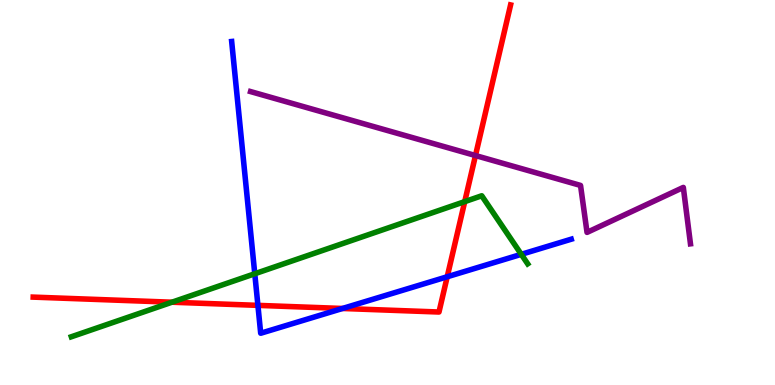[{'lines': ['blue', 'red'], 'intersections': [{'x': 3.33, 'y': 2.07}, {'x': 4.42, 'y': 1.99}, {'x': 5.77, 'y': 2.81}]}, {'lines': ['green', 'red'], 'intersections': [{'x': 2.22, 'y': 2.15}, {'x': 6.0, 'y': 4.76}]}, {'lines': ['purple', 'red'], 'intersections': [{'x': 6.14, 'y': 5.96}]}, {'lines': ['blue', 'green'], 'intersections': [{'x': 3.29, 'y': 2.89}, {'x': 6.73, 'y': 3.39}]}, {'lines': ['blue', 'purple'], 'intersections': []}, {'lines': ['green', 'purple'], 'intersections': []}]